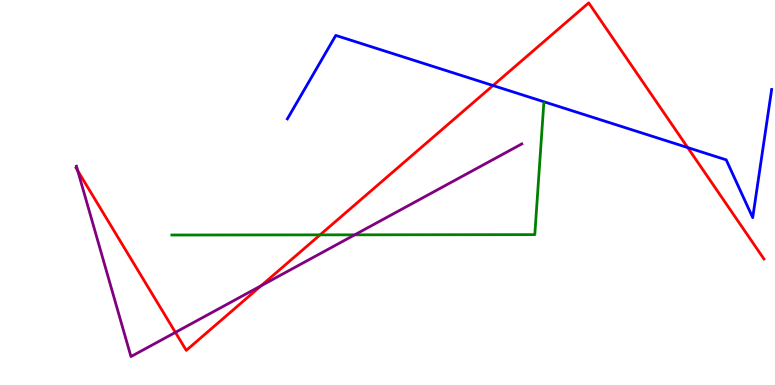[{'lines': ['blue', 'red'], 'intersections': [{'x': 6.36, 'y': 7.78}, {'x': 8.87, 'y': 6.17}]}, {'lines': ['green', 'red'], 'intersections': [{'x': 4.13, 'y': 3.9}]}, {'lines': ['purple', 'red'], 'intersections': [{'x': 1.0, 'y': 5.57}, {'x': 2.26, 'y': 1.37}, {'x': 3.37, 'y': 2.58}]}, {'lines': ['blue', 'green'], 'intersections': []}, {'lines': ['blue', 'purple'], 'intersections': []}, {'lines': ['green', 'purple'], 'intersections': [{'x': 4.58, 'y': 3.9}]}]